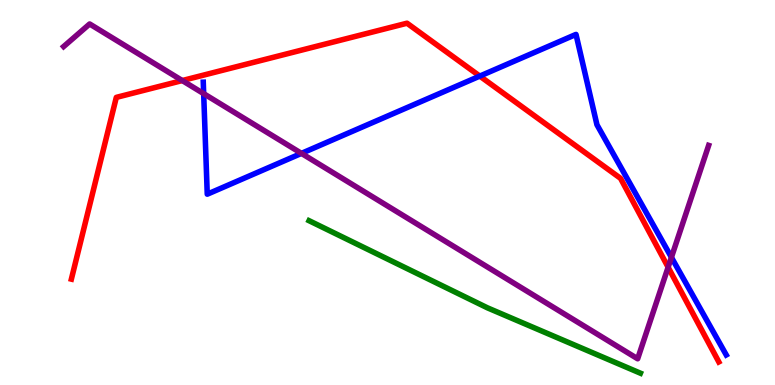[{'lines': ['blue', 'red'], 'intersections': [{'x': 6.19, 'y': 8.02}]}, {'lines': ['green', 'red'], 'intersections': []}, {'lines': ['purple', 'red'], 'intersections': [{'x': 2.35, 'y': 7.91}, {'x': 8.62, 'y': 3.06}]}, {'lines': ['blue', 'green'], 'intersections': []}, {'lines': ['blue', 'purple'], 'intersections': [{'x': 2.63, 'y': 7.57}, {'x': 3.89, 'y': 6.02}, {'x': 8.66, 'y': 3.32}]}, {'lines': ['green', 'purple'], 'intersections': []}]